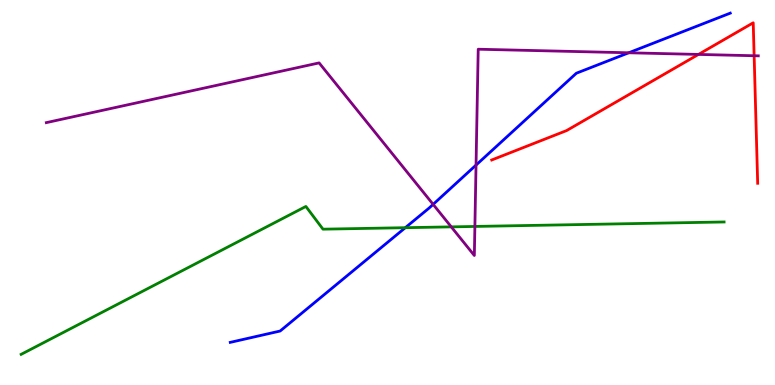[{'lines': ['blue', 'red'], 'intersections': []}, {'lines': ['green', 'red'], 'intersections': []}, {'lines': ['purple', 'red'], 'intersections': [{'x': 9.01, 'y': 8.59}, {'x': 9.73, 'y': 8.55}]}, {'lines': ['blue', 'green'], 'intersections': [{'x': 5.23, 'y': 4.09}]}, {'lines': ['blue', 'purple'], 'intersections': [{'x': 5.59, 'y': 4.69}, {'x': 6.14, 'y': 5.71}, {'x': 8.11, 'y': 8.63}]}, {'lines': ['green', 'purple'], 'intersections': [{'x': 5.82, 'y': 4.11}, {'x': 6.13, 'y': 4.12}]}]